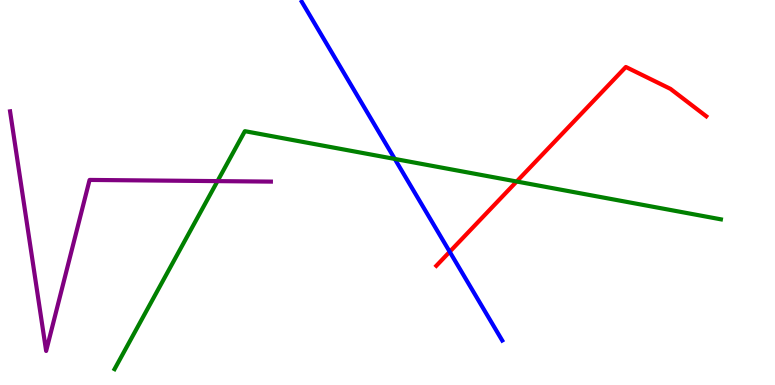[{'lines': ['blue', 'red'], 'intersections': [{'x': 5.8, 'y': 3.46}]}, {'lines': ['green', 'red'], 'intersections': [{'x': 6.67, 'y': 5.29}]}, {'lines': ['purple', 'red'], 'intersections': []}, {'lines': ['blue', 'green'], 'intersections': [{'x': 5.09, 'y': 5.87}]}, {'lines': ['blue', 'purple'], 'intersections': []}, {'lines': ['green', 'purple'], 'intersections': [{'x': 2.81, 'y': 5.3}]}]